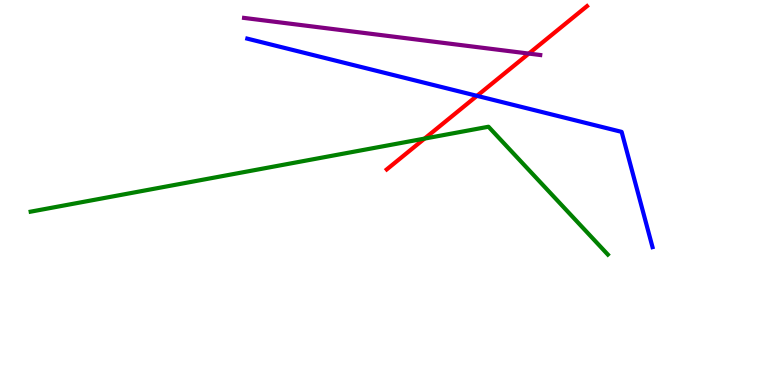[{'lines': ['blue', 'red'], 'intersections': [{'x': 6.15, 'y': 7.51}]}, {'lines': ['green', 'red'], 'intersections': [{'x': 5.48, 'y': 6.4}]}, {'lines': ['purple', 'red'], 'intersections': [{'x': 6.82, 'y': 8.61}]}, {'lines': ['blue', 'green'], 'intersections': []}, {'lines': ['blue', 'purple'], 'intersections': []}, {'lines': ['green', 'purple'], 'intersections': []}]